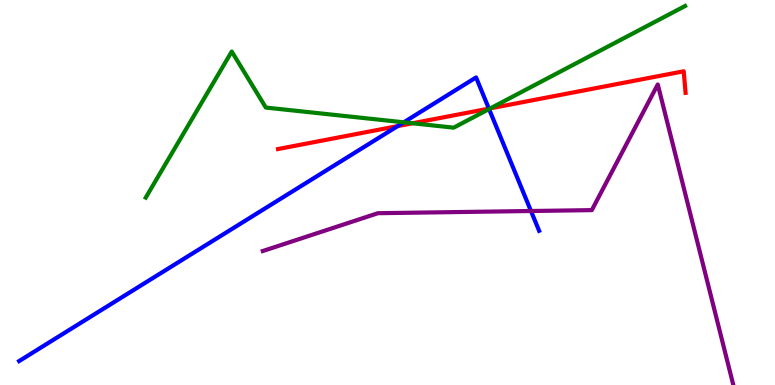[{'lines': ['blue', 'red'], 'intersections': [{'x': 5.13, 'y': 6.72}, {'x': 6.31, 'y': 7.18}]}, {'lines': ['green', 'red'], 'intersections': [{'x': 5.32, 'y': 6.8}, {'x': 6.33, 'y': 7.19}]}, {'lines': ['purple', 'red'], 'intersections': []}, {'lines': ['blue', 'green'], 'intersections': [{'x': 5.21, 'y': 6.82}, {'x': 6.31, 'y': 7.17}]}, {'lines': ['blue', 'purple'], 'intersections': [{'x': 6.85, 'y': 4.52}]}, {'lines': ['green', 'purple'], 'intersections': []}]